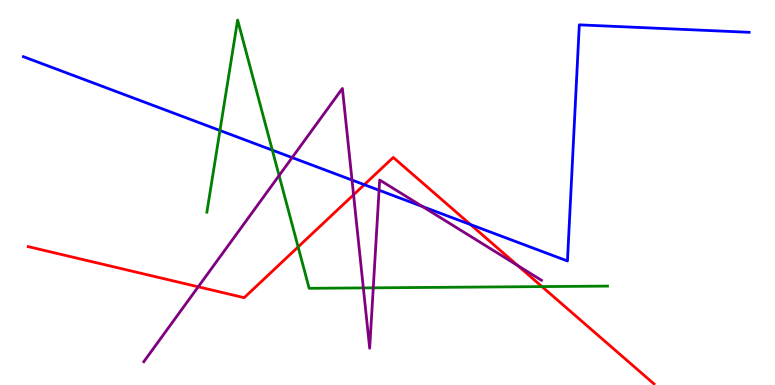[{'lines': ['blue', 'red'], 'intersections': [{'x': 4.7, 'y': 5.2}, {'x': 6.07, 'y': 4.17}]}, {'lines': ['green', 'red'], 'intersections': [{'x': 3.85, 'y': 3.59}, {'x': 6.99, 'y': 2.56}]}, {'lines': ['purple', 'red'], 'intersections': [{'x': 2.56, 'y': 2.55}, {'x': 4.56, 'y': 4.94}, {'x': 6.68, 'y': 3.1}]}, {'lines': ['blue', 'green'], 'intersections': [{'x': 2.84, 'y': 6.61}, {'x': 3.51, 'y': 6.1}]}, {'lines': ['blue', 'purple'], 'intersections': [{'x': 3.77, 'y': 5.91}, {'x': 4.54, 'y': 5.32}, {'x': 4.89, 'y': 5.06}, {'x': 5.45, 'y': 4.64}]}, {'lines': ['green', 'purple'], 'intersections': [{'x': 3.6, 'y': 5.44}, {'x': 4.69, 'y': 2.52}, {'x': 4.82, 'y': 2.52}]}]